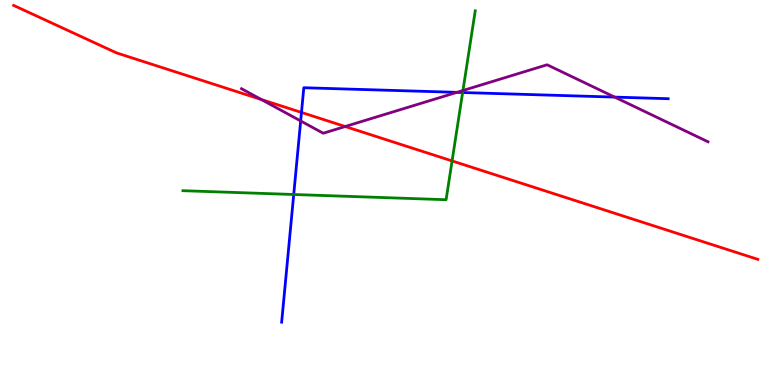[{'lines': ['blue', 'red'], 'intersections': [{'x': 3.89, 'y': 7.08}]}, {'lines': ['green', 'red'], 'intersections': [{'x': 5.83, 'y': 5.82}]}, {'lines': ['purple', 'red'], 'intersections': [{'x': 3.37, 'y': 7.42}, {'x': 4.45, 'y': 6.71}]}, {'lines': ['blue', 'green'], 'intersections': [{'x': 3.79, 'y': 4.95}, {'x': 5.97, 'y': 7.6}]}, {'lines': ['blue', 'purple'], 'intersections': [{'x': 3.88, 'y': 6.86}, {'x': 5.9, 'y': 7.6}, {'x': 7.93, 'y': 7.48}]}, {'lines': ['green', 'purple'], 'intersections': [{'x': 5.97, 'y': 7.65}]}]